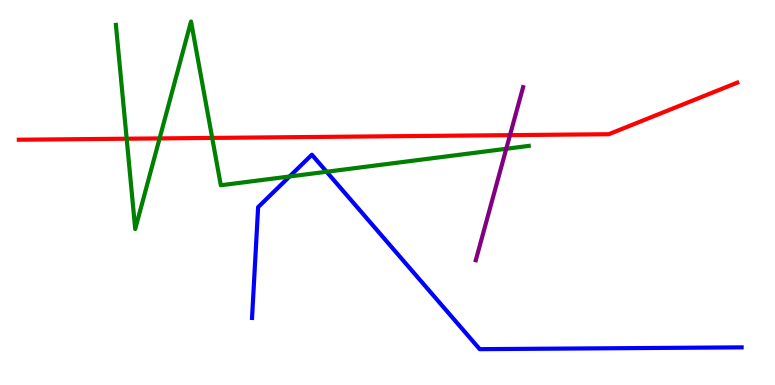[{'lines': ['blue', 'red'], 'intersections': []}, {'lines': ['green', 'red'], 'intersections': [{'x': 1.63, 'y': 6.4}, {'x': 2.06, 'y': 6.4}, {'x': 2.74, 'y': 6.42}]}, {'lines': ['purple', 'red'], 'intersections': [{'x': 6.58, 'y': 6.49}]}, {'lines': ['blue', 'green'], 'intersections': [{'x': 3.74, 'y': 5.42}, {'x': 4.21, 'y': 5.54}]}, {'lines': ['blue', 'purple'], 'intersections': []}, {'lines': ['green', 'purple'], 'intersections': [{'x': 6.53, 'y': 6.14}]}]